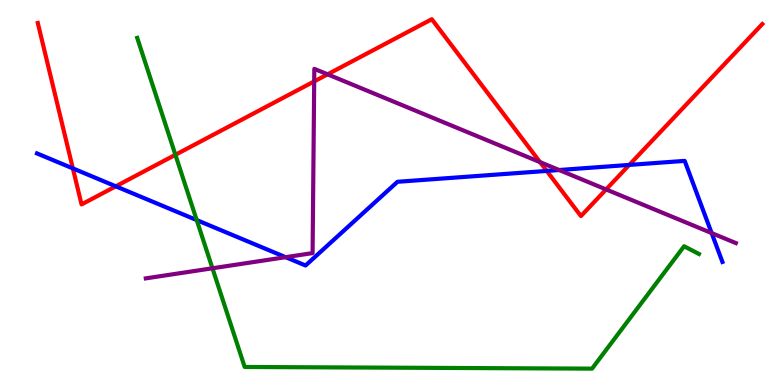[{'lines': ['blue', 'red'], 'intersections': [{'x': 0.94, 'y': 5.63}, {'x': 1.49, 'y': 5.16}, {'x': 7.05, 'y': 5.56}, {'x': 8.12, 'y': 5.72}]}, {'lines': ['green', 'red'], 'intersections': [{'x': 2.26, 'y': 5.98}]}, {'lines': ['purple', 'red'], 'intersections': [{'x': 4.05, 'y': 7.89}, {'x': 4.23, 'y': 8.07}, {'x': 6.97, 'y': 5.79}, {'x': 7.82, 'y': 5.08}]}, {'lines': ['blue', 'green'], 'intersections': [{'x': 2.54, 'y': 4.28}]}, {'lines': ['blue', 'purple'], 'intersections': [{'x': 3.69, 'y': 3.32}, {'x': 7.21, 'y': 5.58}, {'x': 9.18, 'y': 3.95}]}, {'lines': ['green', 'purple'], 'intersections': [{'x': 2.74, 'y': 3.03}]}]